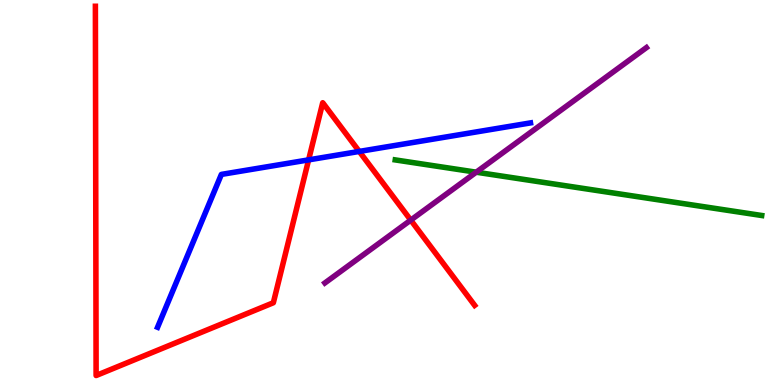[{'lines': ['blue', 'red'], 'intersections': [{'x': 3.98, 'y': 5.85}, {'x': 4.64, 'y': 6.07}]}, {'lines': ['green', 'red'], 'intersections': []}, {'lines': ['purple', 'red'], 'intersections': [{'x': 5.3, 'y': 4.28}]}, {'lines': ['blue', 'green'], 'intersections': []}, {'lines': ['blue', 'purple'], 'intersections': []}, {'lines': ['green', 'purple'], 'intersections': [{'x': 6.14, 'y': 5.53}]}]